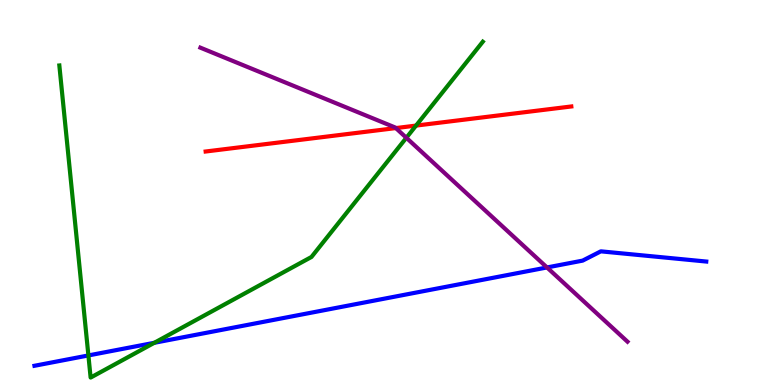[{'lines': ['blue', 'red'], 'intersections': []}, {'lines': ['green', 'red'], 'intersections': [{'x': 5.37, 'y': 6.74}]}, {'lines': ['purple', 'red'], 'intersections': [{'x': 5.11, 'y': 6.67}]}, {'lines': ['blue', 'green'], 'intersections': [{'x': 1.14, 'y': 0.768}, {'x': 1.99, 'y': 1.1}]}, {'lines': ['blue', 'purple'], 'intersections': [{'x': 7.06, 'y': 3.05}]}, {'lines': ['green', 'purple'], 'intersections': [{'x': 5.24, 'y': 6.42}]}]